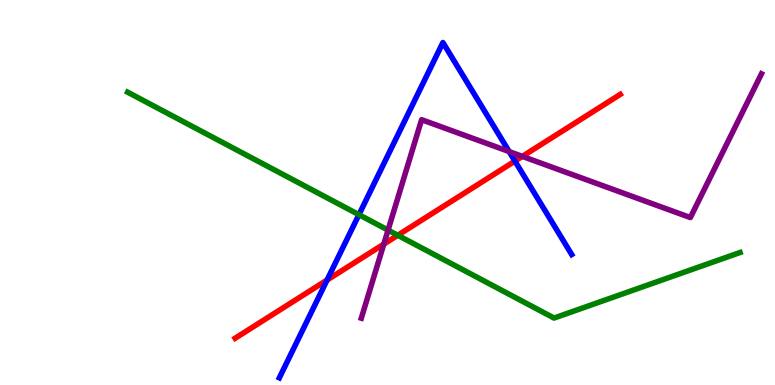[{'lines': ['blue', 'red'], 'intersections': [{'x': 4.22, 'y': 2.73}, {'x': 6.64, 'y': 5.82}]}, {'lines': ['green', 'red'], 'intersections': [{'x': 5.13, 'y': 3.89}]}, {'lines': ['purple', 'red'], 'intersections': [{'x': 4.95, 'y': 3.66}, {'x': 6.74, 'y': 5.94}]}, {'lines': ['blue', 'green'], 'intersections': [{'x': 4.63, 'y': 4.42}]}, {'lines': ['blue', 'purple'], 'intersections': [{'x': 6.57, 'y': 6.06}]}, {'lines': ['green', 'purple'], 'intersections': [{'x': 5.01, 'y': 4.02}]}]